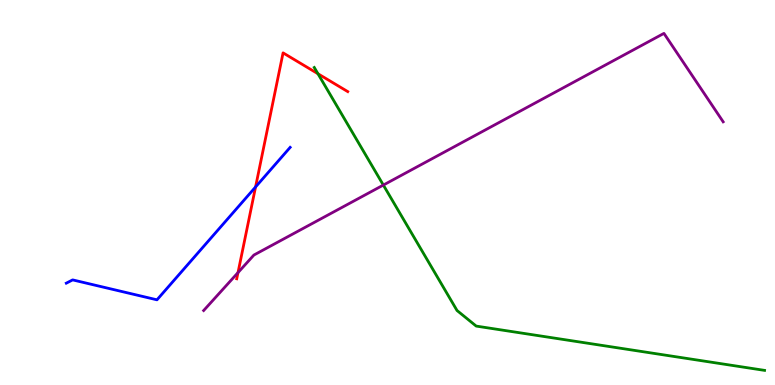[{'lines': ['blue', 'red'], 'intersections': [{'x': 3.3, 'y': 5.14}]}, {'lines': ['green', 'red'], 'intersections': [{'x': 4.1, 'y': 8.08}]}, {'lines': ['purple', 'red'], 'intersections': [{'x': 3.07, 'y': 2.92}]}, {'lines': ['blue', 'green'], 'intersections': []}, {'lines': ['blue', 'purple'], 'intersections': []}, {'lines': ['green', 'purple'], 'intersections': [{'x': 4.95, 'y': 5.19}]}]